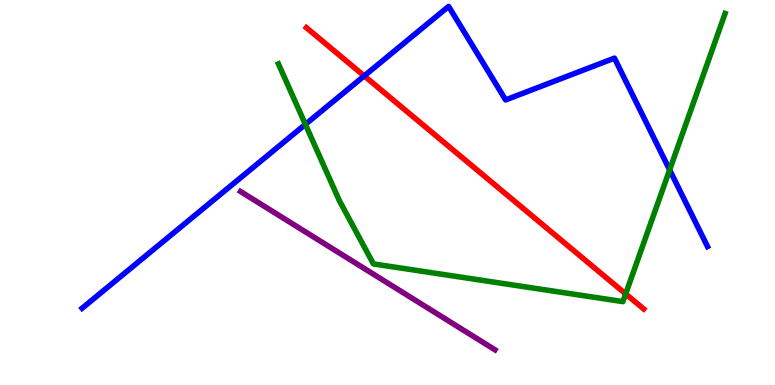[{'lines': ['blue', 'red'], 'intersections': [{'x': 4.7, 'y': 8.03}]}, {'lines': ['green', 'red'], 'intersections': [{'x': 8.07, 'y': 2.37}]}, {'lines': ['purple', 'red'], 'intersections': []}, {'lines': ['blue', 'green'], 'intersections': [{'x': 3.94, 'y': 6.77}, {'x': 8.64, 'y': 5.59}]}, {'lines': ['blue', 'purple'], 'intersections': []}, {'lines': ['green', 'purple'], 'intersections': []}]